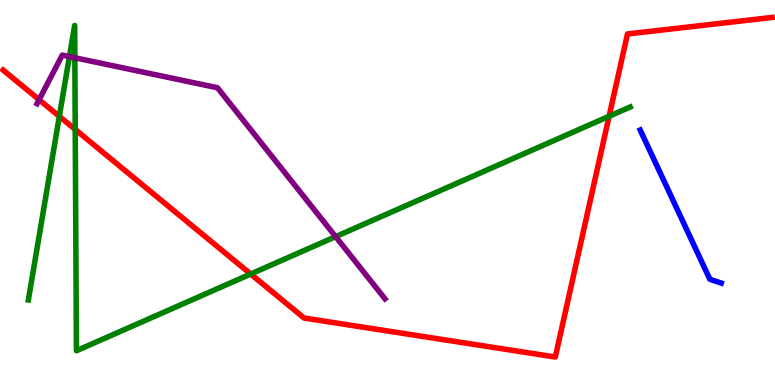[{'lines': ['blue', 'red'], 'intersections': []}, {'lines': ['green', 'red'], 'intersections': [{'x': 0.766, 'y': 6.98}, {'x': 0.971, 'y': 6.64}, {'x': 3.23, 'y': 2.88}, {'x': 7.86, 'y': 6.98}]}, {'lines': ['purple', 'red'], 'intersections': [{'x': 0.505, 'y': 7.41}]}, {'lines': ['blue', 'green'], 'intersections': []}, {'lines': ['blue', 'purple'], 'intersections': []}, {'lines': ['green', 'purple'], 'intersections': [{'x': 0.896, 'y': 8.53}, {'x': 0.966, 'y': 8.5}, {'x': 4.33, 'y': 3.85}]}]